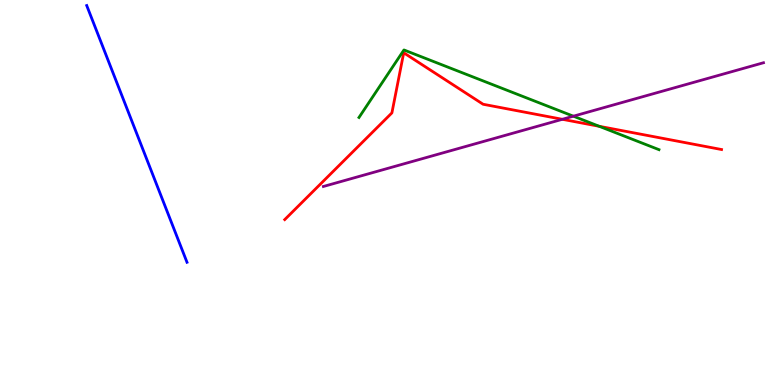[{'lines': ['blue', 'red'], 'intersections': []}, {'lines': ['green', 'red'], 'intersections': [{'x': 7.73, 'y': 6.72}]}, {'lines': ['purple', 'red'], 'intersections': [{'x': 7.26, 'y': 6.9}]}, {'lines': ['blue', 'green'], 'intersections': []}, {'lines': ['blue', 'purple'], 'intersections': []}, {'lines': ['green', 'purple'], 'intersections': [{'x': 7.4, 'y': 6.98}]}]